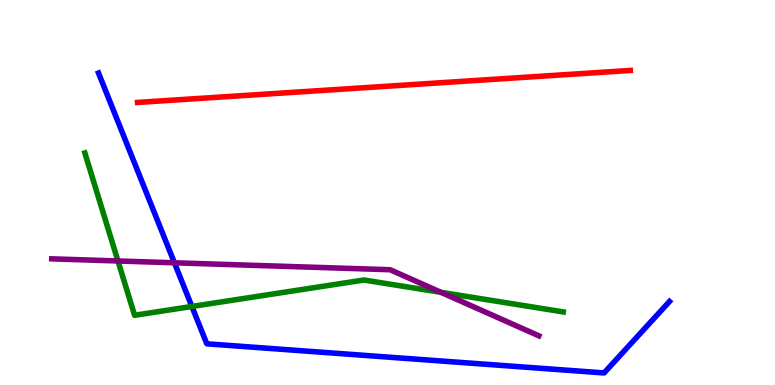[{'lines': ['blue', 'red'], 'intersections': []}, {'lines': ['green', 'red'], 'intersections': []}, {'lines': ['purple', 'red'], 'intersections': []}, {'lines': ['blue', 'green'], 'intersections': [{'x': 2.48, 'y': 2.04}]}, {'lines': ['blue', 'purple'], 'intersections': [{'x': 2.25, 'y': 3.17}]}, {'lines': ['green', 'purple'], 'intersections': [{'x': 1.52, 'y': 3.22}, {'x': 5.69, 'y': 2.41}]}]